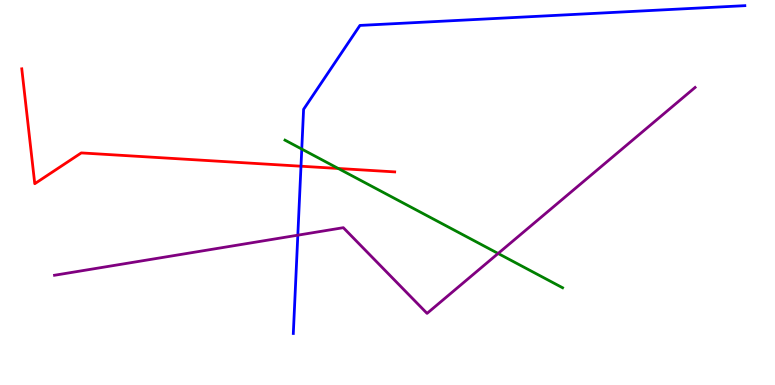[{'lines': ['blue', 'red'], 'intersections': [{'x': 3.88, 'y': 5.68}]}, {'lines': ['green', 'red'], 'intersections': [{'x': 4.36, 'y': 5.62}]}, {'lines': ['purple', 'red'], 'intersections': []}, {'lines': ['blue', 'green'], 'intersections': [{'x': 3.89, 'y': 6.13}]}, {'lines': ['blue', 'purple'], 'intersections': [{'x': 3.84, 'y': 3.89}]}, {'lines': ['green', 'purple'], 'intersections': [{'x': 6.43, 'y': 3.42}]}]